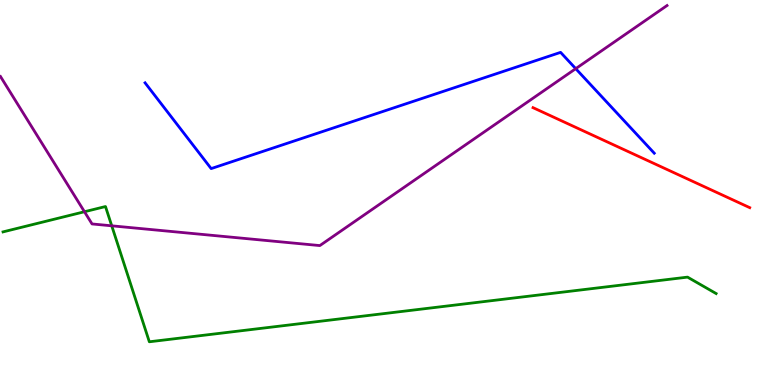[{'lines': ['blue', 'red'], 'intersections': []}, {'lines': ['green', 'red'], 'intersections': []}, {'lines': ['purple', 'red'], 'intersections': []}, {'lines': ['blue', 'green'], 'intersections': []}, {'lines': ['blue', 'purple'], 'intersections': [{'x': 7.43, 'y': 8.22}]}, {'lines': ['green', 'purple'], 'intersections': [{'x': 1.09, 'y': 4.5}, {'x': 1.44, 'y': 4.13}]}]